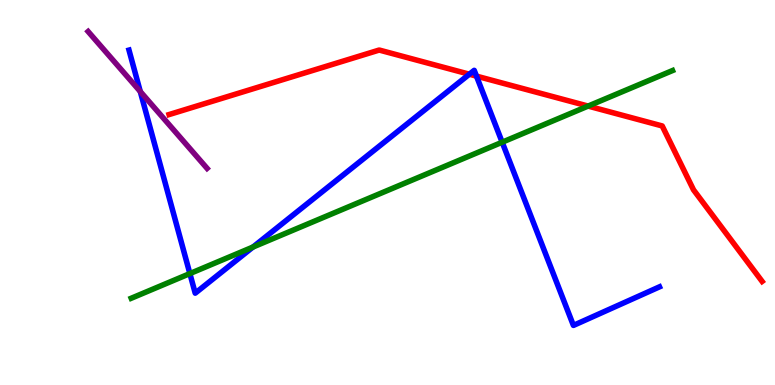[{'lines': ['blue', 'red'], 'intersections': [{'x': 6.06, 'y': 8.07}, {'x': 6.15, 'y': 8.02}]}, {'lines': ['green', 'red'], 'intersections': [{'x': 7.59, 'y': 7.24}]}, {'lines': ['purple', 'red'], 'intersections': []}, {'lines': ['blue', 'green'], 'intersections': [{'x': 2.45, 'y': 2.89}, {'x': 3.26, 'y': 3.58}, {'x': 6.48, 'y': 6.31}]}, {'lines': ['blue', 'purple'], 'intersections': [{'x': 1.81, 'y': 7.62}]}, {'lines': ['green', 'purple'], 'intersections': []}]